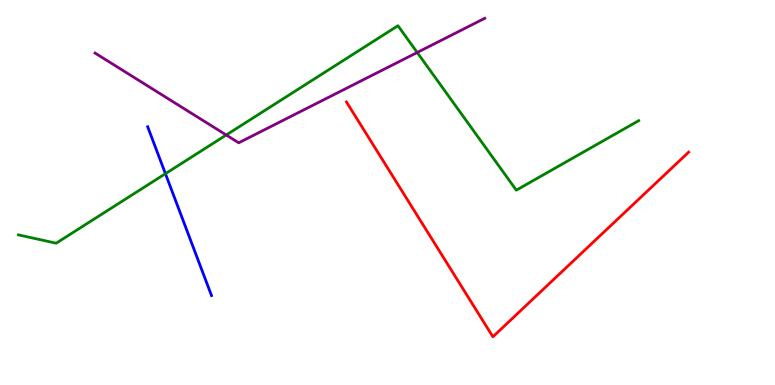[{'lines': ['blue', 'red'], 'intersections': []}, {'lines': ['green', 'red'], 'intersections': []}, {'lines': ['purple', 'red'], 'intersections': []}, {'lines': ['blue', 'green'], 'intersections': [{'x': 2.13, 'y': 5.49}]}, {'lines': ['blue', 'purple'], 'intersections': []}, {'lines': ['green', 'purple'], 'intersections': [{'x': 2.92, 'y': 6.49}, {'x': 5.38, 'y': 8.64}]}]